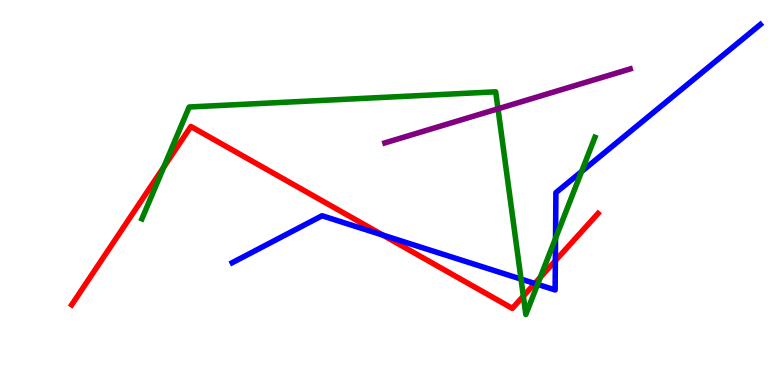[{'lines': ['blue', 'red'], 'intersections': [{'x': 4.94, 'y': 3.89}, {'x': 6.9, 'y': 2.64}, {'x': 7.17, 'y': 3.23}]}, {'lines': ['green', 'red'], 'intersections': [{'x': 2.11, 'y': 5.66}, {'x': 6.75, 'y': 2.31}, {'x': 6.97, 'y': 2.8}]}, {'lines': ['purple', 'red'], 'intersections': []}, {'lines': ['blue', 'green'], 'intersections': [{'x': 6.72, 'y': 2.75}, {'x': 6.94, 'y': 2.61}, {'x': 7.17, 'y': 3.81}, {'x': 7.5, 'y': 5.54}]}, {'lines': ['blue', 'purple'], 'intersections': []}, {'lines': ['green', 'purple'], 'intersections': [{'x': 6.43, 'y': 7.17}]}]